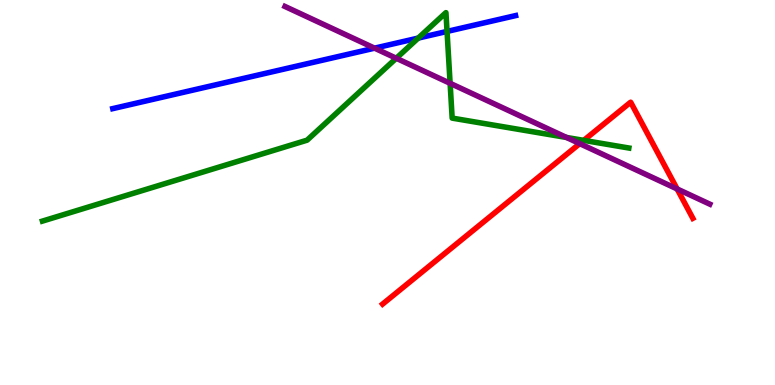[{'lines': ['blue', 'red'], 'intersections': []}, {'lines': ['green', 'red'], 'intersections': [{'x': 7.53, 'y': 6.35}]}, {'lines': ['purple', 'red'], 'intersections': [{'x': 7.48, 'y': 6.27}, {'x': 8.74, 'y': 5.09}]}, {'lines': ['blue', 'green'], 'intersections': [{'x': 5.4, 'y': 9.01}, {'x': 5.77, 'y': 9.18}]}, {'lines': ['blue', 'purple'], 'intersections': [{'x': 4.83, 'y': 8.75}]}, {'lines': ['green', 'purple'], 'intersections': [{'x': 5.11, 'y': 8.49}, {'x': 5.81, 'y': 7.84}, {'x': 7.31, 'y': 6.43}]}]